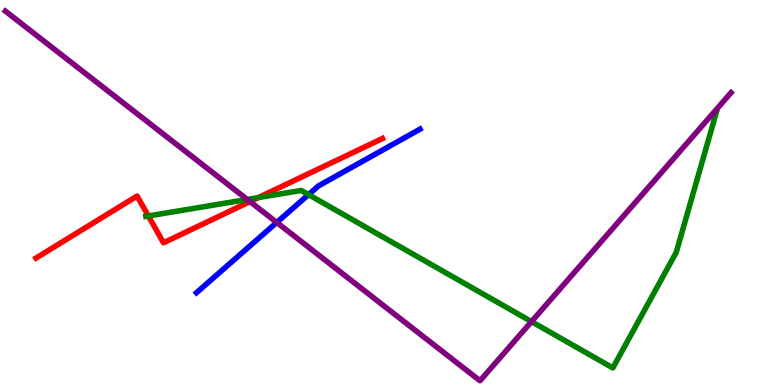[{'lines': ['blue', 'red'], 'intersections': []}, {'lines': ['green', 'red'], 'intersections': [{'x': 1.91, 'y': 4.39}, {'x': 3.33, 'y': 4.87}]}, {'lines': ['purple', 'red'], 'intersections': [{'x': 3.23, 'y': 4.76}]}, {'lines': ['blue', 'green'], 'intersections': [{'x': 3.98, 'y': 4.94}]}, {'lines': ['blue', 'purple'], 'intersections': [{'x': 3.57, 'y': 4.22}]}, {'lines': ['green', 'purple'], 'intersections': [{'x': 3.19, 'y': 4.82}, {'x': 6.86, 'y': 1.65}]}]